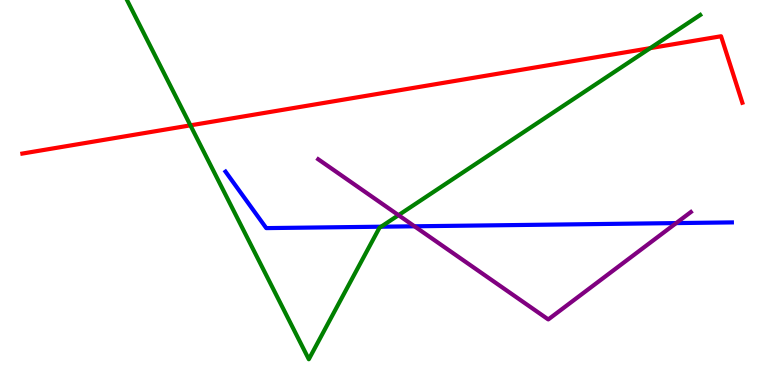[{'lines': ['blue', 'red'], 'intersections': []}, {'lines': ['green', 'red'], 'intersections': [{'x': 2.46, 'y': 6.74}, {'x': 8.39, 'y': 8.75}]}, {'lines': ['purple', 'red'], 'intersections': []}, {'lines': ['blue', 'green'], 'intersections': [{'x': 4.92, 'y': 4.11}]}, {'lines': ['blue', 'purple'], 'intersections': [{'x': 5.35, 'y': 4.12}, {'x': 8.73, 'y': 4.21}]}, {'lines': ['green', 'purple'], 'intersections': [{'x': 5.14, 'y': 4.41}]}]